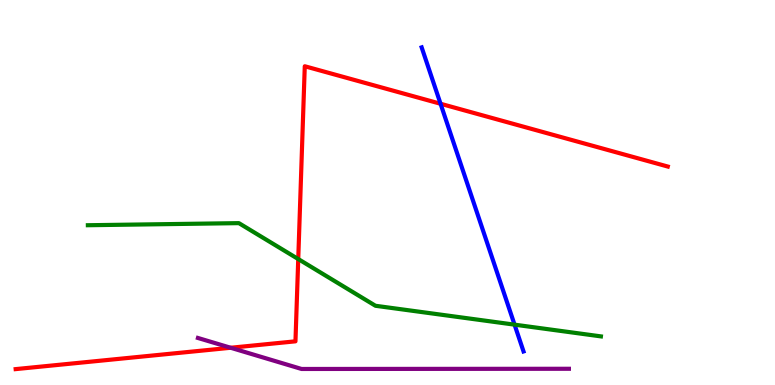[{'lines': ['blue', 'red'], 'intersections': [{'x': 5.68, 'y': 7.3}]}, {'lines': ['green', 'red'], 'intersections': [{'x': 3.85, 'y': 3.27}]}, {'lines': ['purple', 'red'], 'intersections': [{'x': 2.98, 'y': 0.967}]}, {'lines': ['blue', 'green'], 'intersections': [{'x': 6.64, 'y': 1.57}]}, {'lines': ['blue', 'purple'], 'intersections': []}, {'lines': ['green', 'purple'], 'intersections': []}]